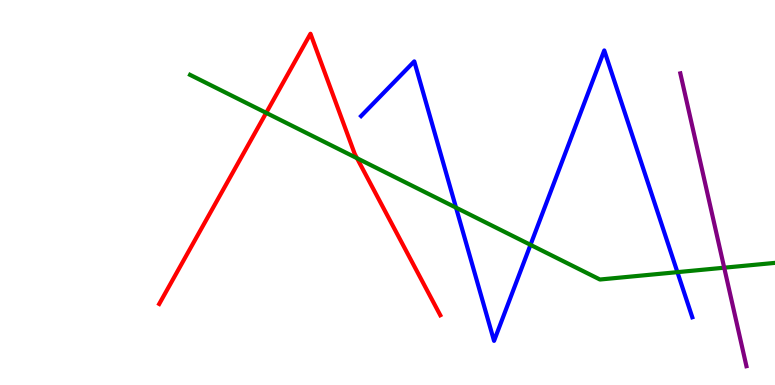[{'lines': ['blue', 'red'], 'intersections': []}, {'lines': ['green', 'red'], 'intersections': [{'x': 3.43, 'y': 7.07}, {'x': 4.61, 'y': 5.89}]}, {'lines': ['purple', 'red'], 'intersections': []}, {'lines': ['blue', 'green'], 'intersections': [{'x': 5.88, 'y': 4.61}, {'x': 6.85, 'y': 3.64}, {'x': 8.74, 'y': 2.93}]}, {'lines': ['blue', 'purple'], 'intersections': []}, {'lines': ['green', 'purple'], 'intersections': [{'x': 9.34, 'y': 3.05}]}]